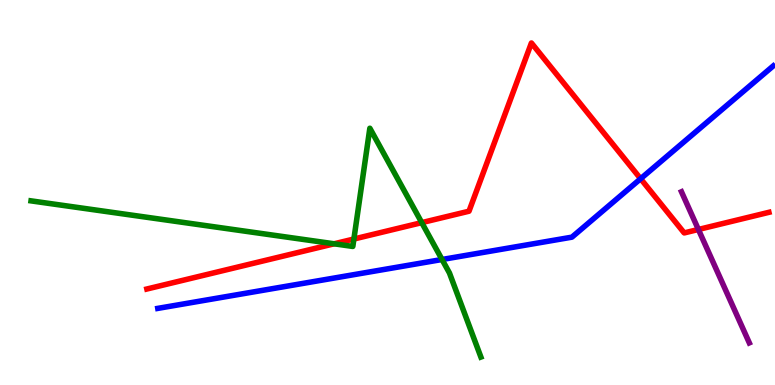[{'lines': ['blue', 'red'], 'intersections': [{'x': 8.27, 'y': 5.36}]}, {'lines': ['green', 'red'], 'intersections': [{'x': 4.31, 'y': 3.67}, {'x': 4.57, 'y': 3.79}, {'x': 5.44, 'y': 4.22}]}, {'lines': ['purple', 'red'], 'intersections': [{'x': 9.01, 'y': 4.04}]}, {'lines': ['blue', 'green'], 'intersections': [{'x': 5.7, 'y': 3.26}]}, {'lines': ['blue', 'purple'], 'intersections': []}, {'lines': ['green', 'purple'], 'intersections': []}]